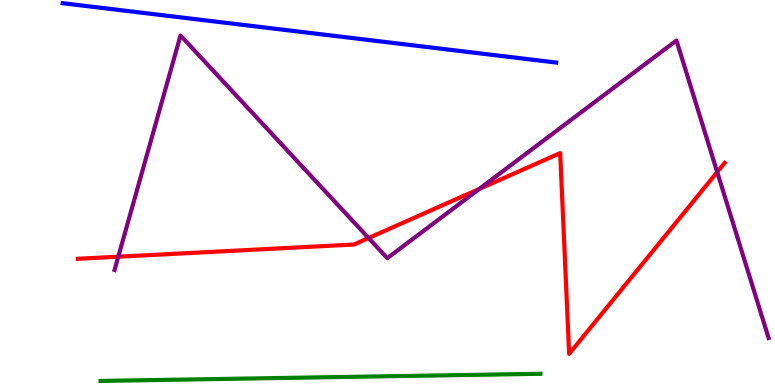[{'lines': ['blue', 'red'], 'intersections': []}, {'lines': ['green', 'red'], 'intersections': []}, {'lines': ['purple', 'red'], 'intersections': [{'x': 1.53, 'y': 3.33}, {'x': 4.76, 'y': 3.82}, {'x': 6.18, 'y': 5.09}, {'x': 9.25, 'y': 5.53}]}, {'lines': ['blue', 'green'], 'intersections': []}, {'lines': ['blue', 'purple'], 'intersections': []}, {'lines': ['green', 'purple'], 'intersections': []}]